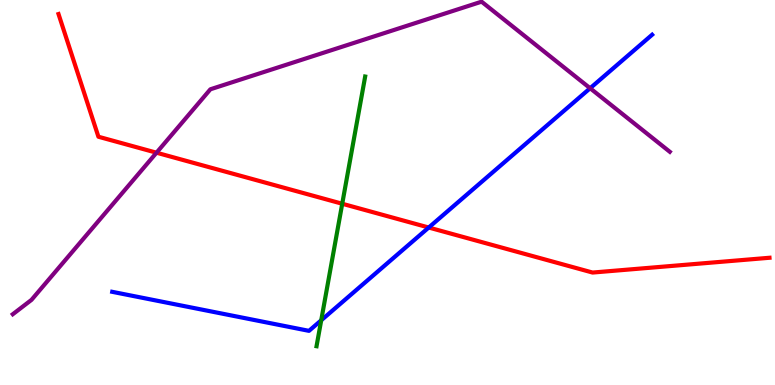[{'lines': ['blue', 'red'], 'intersections': [{'x': 5.53, 'y': 4.09}]}, {'lines': ['green', 'red'], 'intersections': [{'x': 4.42, 'y': 4.71}]}, {'lines': ['purple', 'red'], 'intersections': [{'x': 2.02, 'y': 6.03}]}, {'lines': ['blue', 'green'], 'intersections': [{'x': 4.14, 'y': 1.68}]}, {'lines': ['blue', 'purple'], 'intersections': [{'x': 7.61, 'y': 7.71}]}, {'lines': ['green', 'purple'], 'intersections': []}]